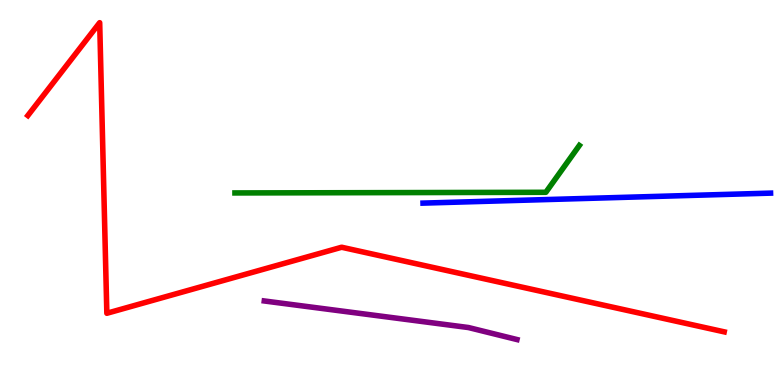[{'lines': ['blue', 'red'], 'intersections': []}, {'lines': ['green', 'red'], 'intersections': []}, {'lines': ['purple', 'red'], 'intersections': []}, {'lines': ['blue', 'green'], 'intersections': []}, {'lines': ['blue', 'purple'], 'intersections': []}, {'lines': ['green', 'purple'], 'intersections': []}]